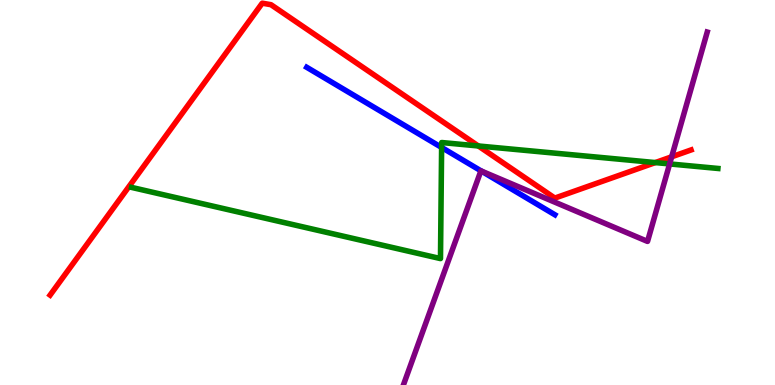[{'lines': ['blue', 'red'], 'intersections': []}, {'lines': ['green', 'red'], 'intersections': [{'x': 6.17, 'y': 6.21}, {'x': 8.46, 'y': 5.78}]}, {'lines': ['purple', 'red'], 'intersections': [{'x': 8.67, 'y': 5.93}]}, {'lines': ['blue', 'green'], 'intersections': [{'x': 5.7, 'y': 6.17}]}, {'lines': ['blue', 'purple'], 'intersections': [{'x': 6.21, 'y': 5.56}]}, {'lines': ['green', 'purple'], 'intersections': [{'x': 8.64, 'y': 5.74}]}]